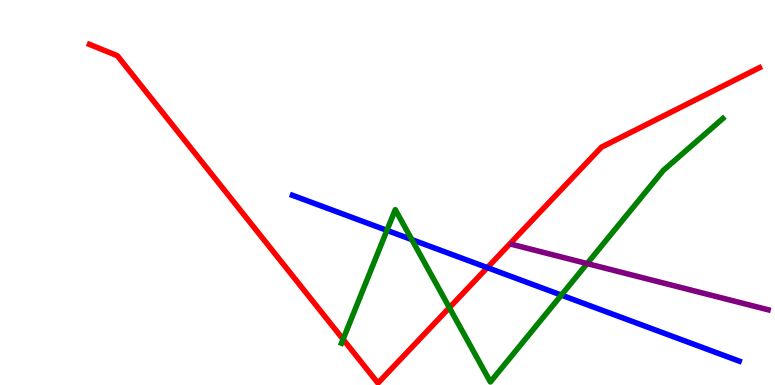[{'lines': ['blue', 'red'], 'intersections': [{'x': 6.29, 'y': 3.05}]}, {'lines': ['green', 'red'], 'intersections': [{'x': 4.43, 'y': 1.19}, {'x': 5.8, 'y': 2.01}]}, {'lines': ['purple', 'red'], 'intersections': []}, {'lines': ['blue', 'green'], 'intersections': [{'x': 4.99, 'y': 4.02}, {'x': 5.31, 'y': 3.78}, {'x': 7.24, 'y': 2.33}]}, {'lines': ['blue', 'purple'], 'intersections': []}, {'lines': ['green', 'purple'], 'intersections': [{'x': 7.58, 'y': 3.15}]}]